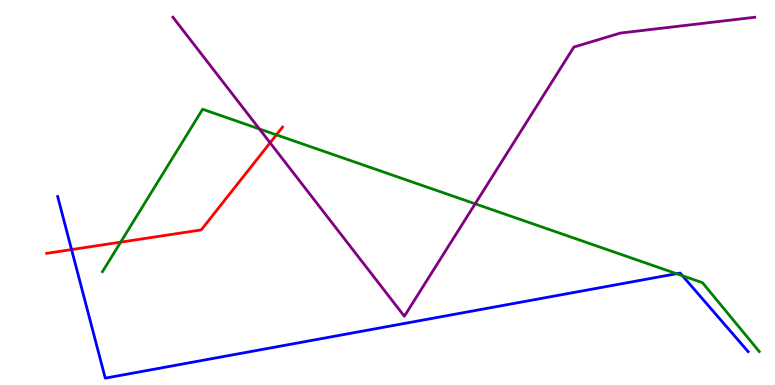[{'lines': ['blue', 'red'], 'intersections': [{'x': 0.923, 'y': 3.52}]}, {'lines': ['green', 'red'], 'intersections': [{'x': 1.56, 'y': 3.71}, {'x': 3.57, 'y': 6.5}]}, {'lines': ['purple', 'red'], 'intersections': [{'x': 3.49, 'y': 6.29}]}, {'lines': ['blue', 'green'], 'intersections': [{'x': 8.73, 'y': 2.89}, {'x': 8.81, 'y': 2.84}]}, {'lines': ['blue', 'purple'], 'intersections': []}, {'lines': ['green', 'purple'], 'intersections': [{'x': 3.35, 'y': 6.65}, {'x': 6.13, 'y': 4.71}]}]